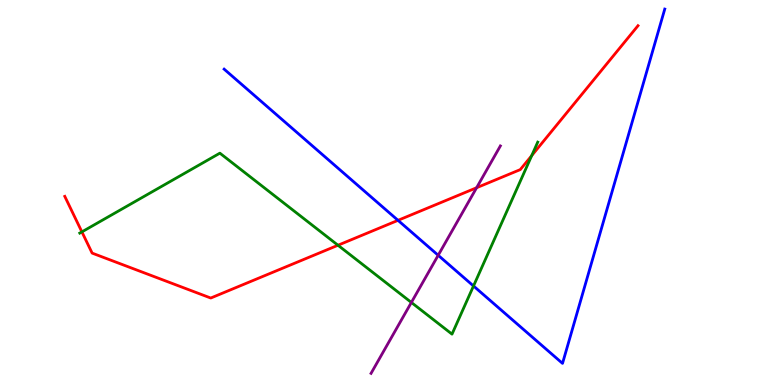[{'lines': ['blue', 'red'], 'intersections': [{'x': 5.14, 'y': 4.28}]}, {'lines': ['green', 'red'], 'intersections': [{'x': 1.06, 'y': 3.98}, {'x': 4.36, 'y': 3.63}, {'x': 6.86, 'y': 5.96}]}, {'lines': ['purple', 'red'], 'intersections': [{'x': 6.15, 'y': 5.12}]}, {'lines': ['blue', 'green'], 'intersections': [{'x': 6.11, 'y': 2.57}]}, {'lines': ['blue', 'purple'], 'intersections': [{'x': 5.65, 'y': 3.37}]}, {'lines': ['green', 'purple'], 'intersections': [{'x': 5.31, 'y': 2.14}]}]